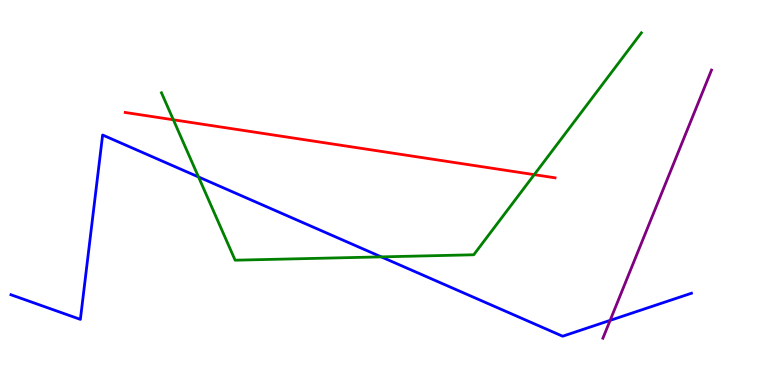[{'lines': ['blue', 'red'], 'intersections': []}, {'lines': ['green', 'red'], 'intersections': [{'x': 2.24, 'y': 6.89}, {'x': 6.89, 'y': 5.46}]}, {'lines': ['purple', 'red'], 'intersections': []}, {'lines': ['blue', 'green'], 'intersections': [{'x': 2.56, 'y': 5.4}, {'x': 4.92, 'y': 3.33}]}, {'lines': ['blue', 'purple'], 'intersections': [{'x': 7.87, 'y': 1.68}]}, {'lines': ['green', 'purple'], 'intersections': []}]